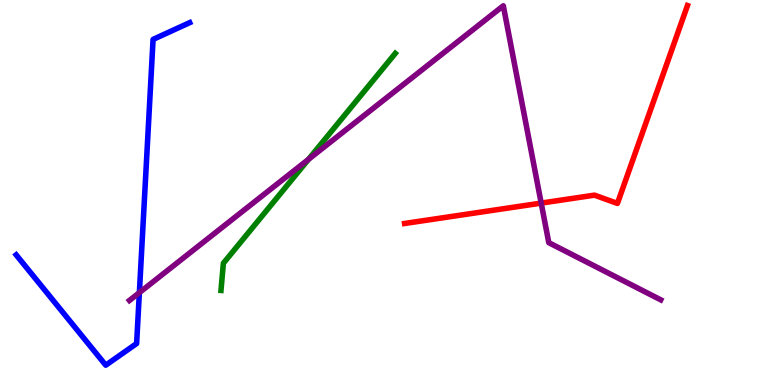[{'lines': ['blue', 'red'], 'intersections': []}, {'lines': ['green', 'red'], 'intersections': []}, {'lines': ['purple', 'red'], 'intersections': [{'x': 6.98, 'y': 4.72}]}, {'lines': ['blue', 'green'], 'intersections': []}, {'lines': ['blue', 'purple'], 'intersections': [{'x': 1.8, 'y': 2.4}]}, {'lines': ['green', 'purple'], 'intersections': [{'x': 3.98, 'y': 5.86}]}]